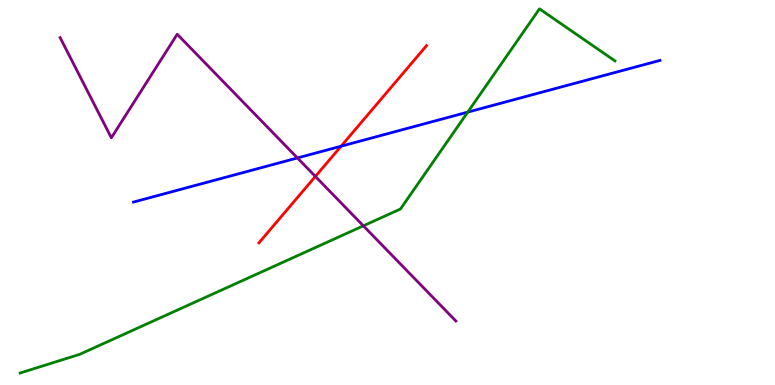[{'lines': ['blue', 'red'], 'intersections': [{'x': 4.4, 'y': 6.2}]}, {'lines': ['green', 'red'], 'intersections': []}, {'lines': ['purple', 'red'], 'intersections': [{'x': 4.07, 'y': 5.42}]}, {'lines': ['blue', 'green'], 'intersections': [{'x': 6.04, 'y': 7.09}]}, {'lines': ['blue', 'purple'], 'intersections': [{'x': 3.84, 'y': 5.9}]}, {'lines': ['green', 'purple'], 'intersections': [{'x': 4.69, 'y': 4.13}]}]